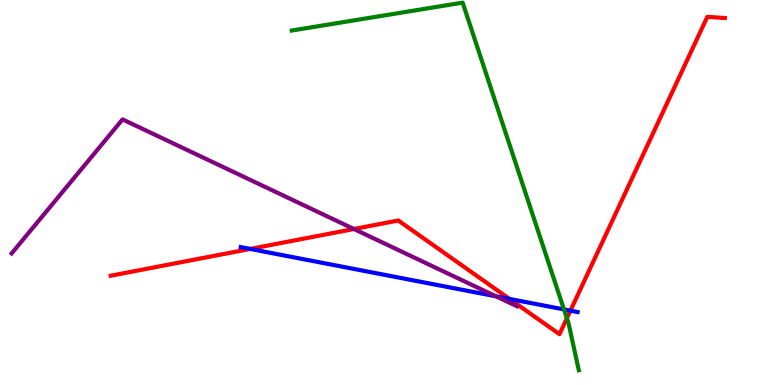[{'lines': ['blue', 'red'], 'intersections': [{'x': 3.23, 'y': 3.53}, {'x': 6.57, 'y': 2.24}, {'x': 7.36, 'y': 1.93}]}, {'lines': ['green', 'red'], 'intersections': [{'x': 7.31, 'y': 1.73}]}, {'lines': ['purple', 'red'], 'intersections': [{'x': 4.57, 'y': 4.05}]}, {'lines': ['blue', 'green'], 'intersections': [{'x': 7.28, 'y': 1.96}]}, {'lines': ['blue', 'purple'], 'intersections': [{'x': 6.4, 'y': 2.3}]}, {'lines': ['green', 'purple'], 'intersections': []}]